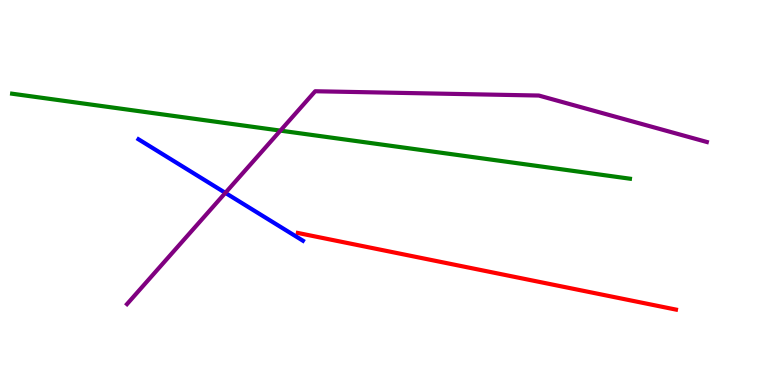[{'lines': ['blue', 'red'], 'intersections': []}, {'lines': ['green', 'red'], 'intersections': []}, {'lines': ['purple', 'red'], 'intersections': []}, {'lines': ['blue', 'green'], 'intersections': []}, {'lines': ['blue', 'purple'], 'intersections': [{'x': 2.91, 'y': 4.99}]}, {'lines': ['green', 'purple'], 'intersections': [{'x': 3.62, 'y': 6.61}]}]